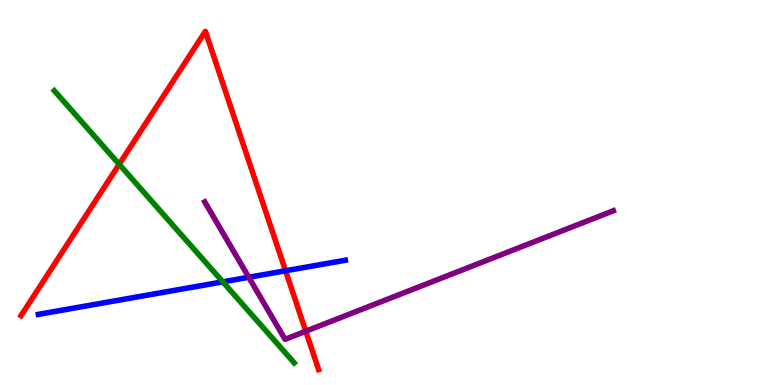[{'lines': ['blue', 'red'], 'intersections': [{'x': 3.68, 'y': 2.97}]}, {'lines': ['green', 'red'], 'intersections': [{'x': 1.54, 'y': 5.73}]}, {'lines': ['purple', 'red'], 'intersections': [{'x': 3.95, 'y': 1.4}]}, {'lines': ['blue', 'green'], 'intersections': [{'x': 2.87, 'y': 2.68}]}, {'lines': ['blue', 'purple'], 'intersections': [{'x': 3.21, 'y': 2.8}]}, {'lines': ['green', 'purple'], 'intersections': []}]